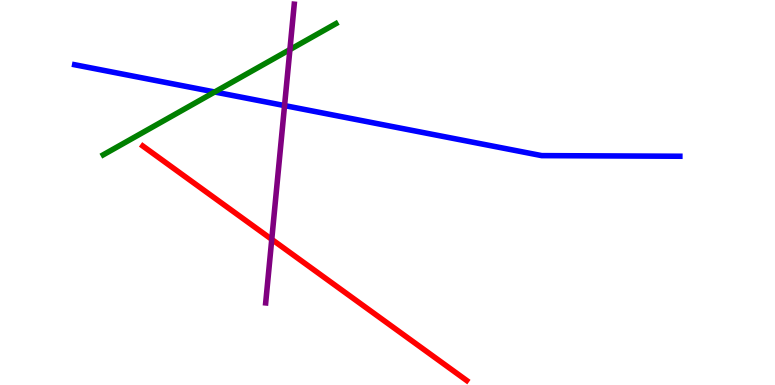[{'lines': ['blue', 'red'], 'intersections': []}, {'lines': ['green', 'red'], 'intersections': []}, {'lines': ['purple', 'red'], 'intersections': [{'x': 3.51, 'y': 3.78}]}, {'lines': ['blue', 'green'], 'intersections': [{'x': 2.77, 'y': 7.61}]}, {'lines': ['blue', 'purple'], 'intersections': [{'x': 3.67, 'y': 7.26}]}, {'lines': ['green', 'purple'], 'intersections': [{'x': 3.74, 'y': 8.71}]}]